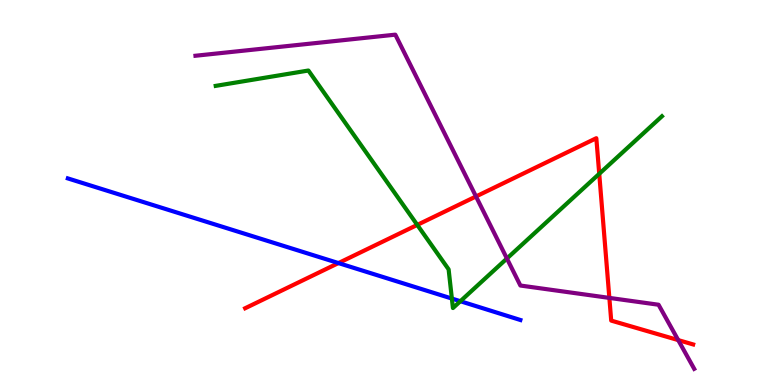[{'lines': ['blue', 'red'], 'intersections': [{'x': 4.37, 'y': 3.17}]}, {'lines': ['green', 'red'], 'intersections': [{'x': 5.38, 'y': 4.16}, {'x': 7.73, 'y': 5.49}]}, {'lines': ['purple', 'red'], 'intersections': [{'x': 6.14, 'y': 4.9}, {'x': 7.86, 'y': 2.26}, {'x': 8.75, 'y': 1.17}]}, {'lines': ['blue', 'green'], 'intersections': [{'x': 5.83, 'y': 2.25}, {'x': 5.94, 'y': 2.18}]}, {'lines': ['blue', 'purple'], 'intersections': []}, {'lines': ['green', 'purple'], 'intersections': [{'x': 6.54, 'y': 3.29}]}]